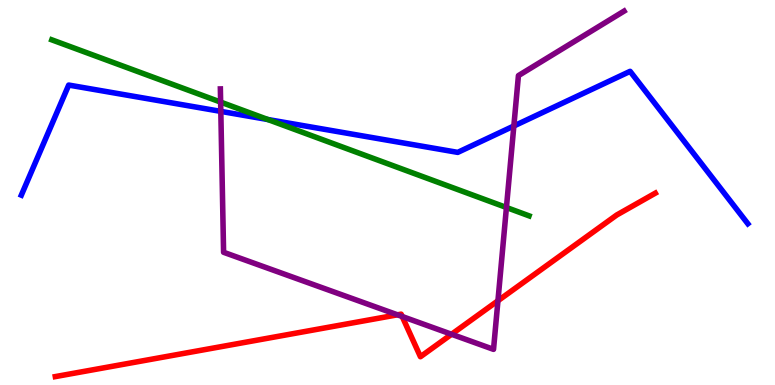[{'lines': ['blue', 'red'], 'intersections': []}, {'lines': ['green', 'red'], 'intersections': []}, {'lines': ['purple', 'red'], 'intersections': [{'x': 5.13, 'y': 1.82}, {'x': 5.19, 'y': 1.78}, {'x': 5.83, 'y': 1.32}, {'x': 6.43, 'y': 2.19}]}, {'lines': ['blue', 'green'], 'intersections': [{'x': 3.46, 'y': 6.9}]}, {'lines': ['blue', 'purple'], 'intersections': [{'x': 2.85, 'y': 7.11}, {'x': 6.63, 'y': 6.73}]}, {'lines': ['green', 'purple'], 'intersections': [{'x': 2.85, 'y': 7.35}, {'x': 6.53, 'y': 4.61}]}]